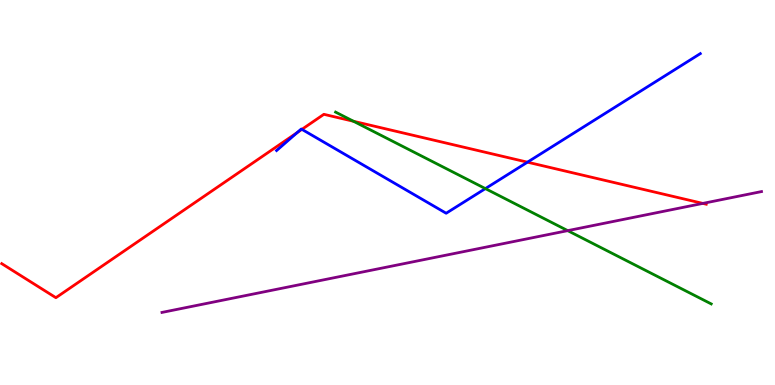[{'lines': ['blue', 'red'], 'intersections': [{'x': 3.83, 'y': 6.56}, {'x': 3.9, 'y': 6.64}, {'x': 6.81, 'y': 5.79}]}, {'lines': ['green', 'red'], 'intersections': [{'x': 4.56, 'y': 6.85}]}, {'lines': ['purple', 'red'], 'intersections': [{'x': 9.07, 'y': 4.72}]}, {'lines': ['blue', 'green'], 'intersections': [{'x': 6.26, 'y': 5.1}]}, {'lines': ['blue', 'purple'], 'intersections': []}, {'lines': ['green', 'purple'], 'intersections': [{'x': 7.33, 'y': 4.01}]}]